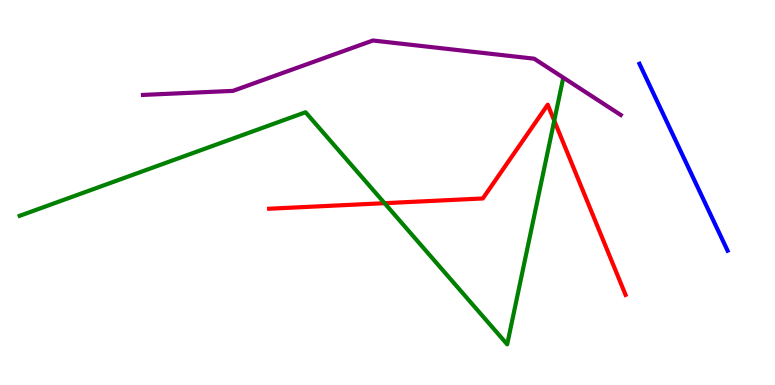[{'lines': ['blue', 'red'], 'intersections': []}, {'lines': ['green', 'red'], 'intersections': [{'x': 4.96, 'y': 4.72}, {'x': 7.15, 'y': 6.87}]}, {'lines': ['purple', 'red'], 'intersections': []}, {'lines': ['blue', 'green'], 'intersections': []}, {'lines': ['blue', 'purple'], 'intersections': []}, {'lines': ['green', 'purple'], 'intersections': []}]